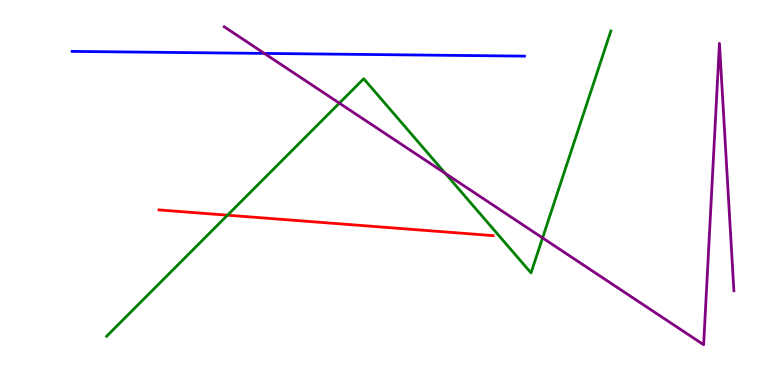[{'lines': ['blue', 'red'], 'intersections': []}, {'lines': ['green', 'red'], 'intersections': [{'x': 2.94, 'y': 4.41}]}, {'lines': ['purple', 'red'], 'intersections': []}, {'lines': ['blue', 'green'], 'intersections': []}, {'lines': ['blue', 'purple'], 'intersections': [{'x': 3.41, 'y': 8.61}]}, {'lines': ['green', 'purple'], 'intersections': [{'x': 4.38, 'y': 7.32}, {'x': 5.75, 'y': 5.5}, {'x': 7.0, 'y': 3.82}]}]